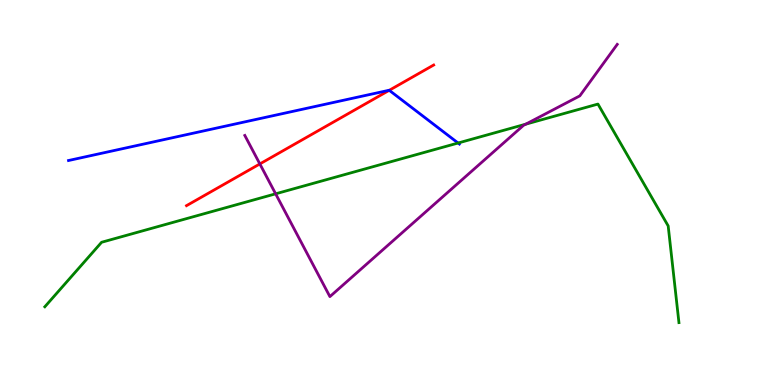[{'lines': ['blue', 'red'], 'intersections': [{'x': 5.02, 'y': 7.65}]}, {'lines': ['green', 'red'], 'intersections': []}, {'lines': ['purple', 'red'], 'intersections': [{'x': 3.35, 'y': 5.74}]}, {'lines': ['blue', 'green'], 'intersections': [{'x': 5.91, 'y': 6.29}]}, {'lines': ['blue', 'purple'], 'intersections': []}, {'lines': ['green', 'purple'], 'intersections': [{'x': 3.56, 'y': 4.97}, {'x': 6.78, 'y': 6.77}]}]